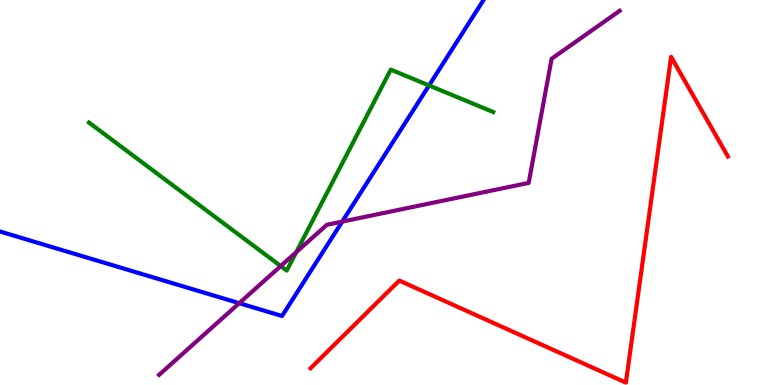[{'lines': ['blue', 'red'], 'intersections': []}, {'lines': ['green', 'red'], 'intersections': []}, {'lines': ['purple', 'red'], 'intersections': []}, {'lines': ['blue', 'green'], 'intersections': [{'x': 5.54, 'y': 7.78}]}, {'lines': ['blue', 'purple'], 'intersections': [{'x': 3.09, 'y': 2.13}, {'x': 4.42, 'y': 4.24}]}, {'lines': ['green', 'purple'], 'intersections': [{'x': 3.62, 'y': 3.09}, {'x': 3.82, 'y': 3.45}]}]